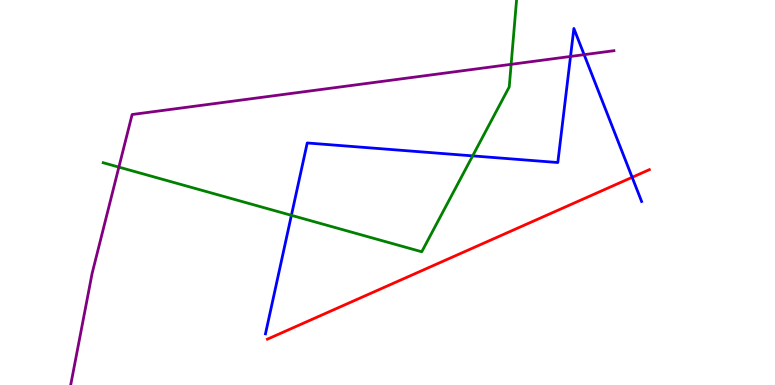[{'lines': ['blue', 'red'], 'intersections': [{'x': 8.16, 'y': 5.39}]}, {'lines': ['green', 'red'], 'intersections': []}, {'lines': ['purple', 'red'], 'intersections': []}, {'lines': ['blue', 'green'], 'intersections': [{'x': 3.76, 'y': 4.41}, {'x': 6.1, 'y': 5.95}]}, {'lines': ['blue', 'purple'], 'intersections': [{'x': 7.36, 'y': 8.53}, {'x': 7.54, 'y': 8.58}]}, {'lines': ['green', 'purple'], 'intersections': [{'x': 1.53, 'y': 5.66}, {'x': 6.6, 'y': 8.33}]}]